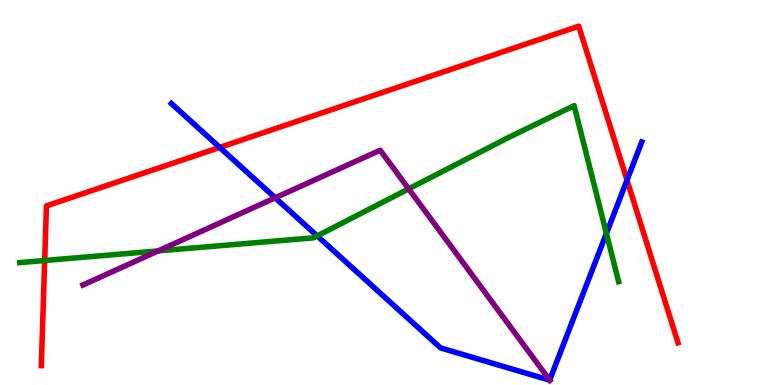[{'lines': ['blue', 'red'], 'intersections': [{'x': 2.84, 'y': 6.17}, {'x': 8.09, 'y': 5.32}]}, {'lines': ['green', 'red'], 'intersections': [{'x': 0.577, 'y': 3.23}]}, {'lines': ['purple', 'red'], 'intersections': []}, {'lines': ['blue', 'green'], 'intersections': [{'x': 4.09, 'y': 3.87}, {'x': 7.82, 'y': 3.94}]}, {'lines': ['blue', 'purple'], 'intersections': [{'x': 3.55, 'y': 4.86}, {'x': 7.09, 'y': 0.127}]}, {'lines': ['green', 'purple'], 'intersections': [{'x': 2.04, 'y': 3.48}, {'x': 5.27, 'y': 5.09}]}]